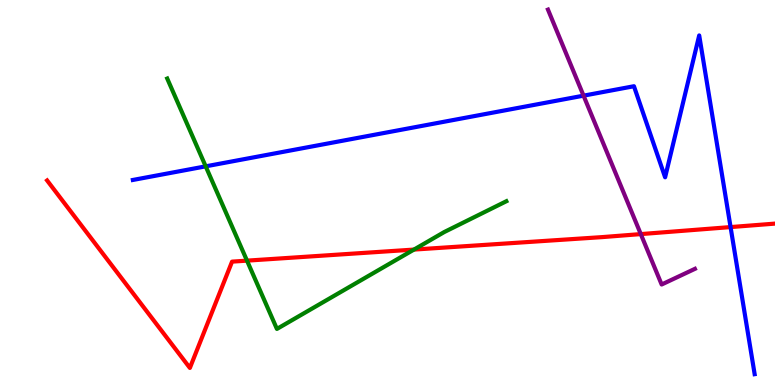[{'lines': ['blue', 'red'], 'intersections': [{'x': 9.43, 'y': 4.1}]}, {'lines': ['green', 'red'], 'intersections': [{'x': 3.19, 'y': 3.23}, {'x': 5.34, 'y': 3.52}]}, {'lines': ['purple', 'red'], 'intersections': [{'x': 8.27, 'y': 3.92}]}, {'lines': ['blue', 'green'], 'intersections': [{'x': 2.65, 'y': 5.68}]}, {'lines': ['blue', 'purple'], 'intersections': [{'x': 7.53, 'y': 7.52}]}, {'lines': ['green', 'purple'], 'intersections': []}]